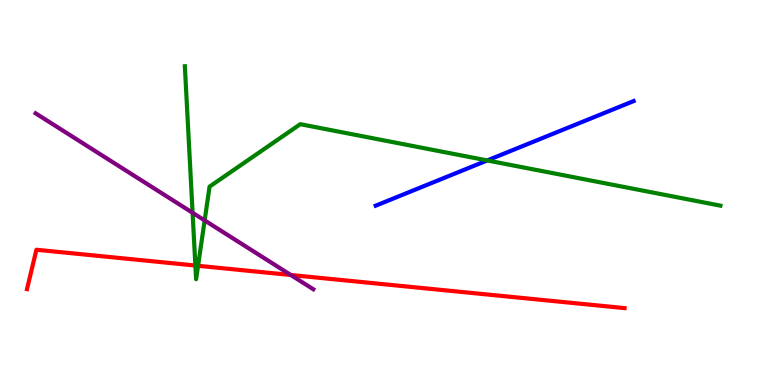[{'lines': ['blue', 'red'], 'intersections': []}, {'lines': ['green', 'red'], 'intersections': [{'x': 2.52, 'y': 3.1}, {'x': 2.56, 'y': 3.1}]}, {'lines': ['purple', 'red'], 'intersections': [{'x': 3.75, 'y': 2.86}]}, {'lines': ['blue', 'green'], 'intersections': [{'x': 6.29, 'y': 5.83}]}, {'lines': ['blue', 'purple'], 'intersections': []}, {'lines': ['green', 'purple'], 'intersections': [{'x': 2.49, 'y': 4.47}, {'x': 2.64, 'y': 4.27}]}]